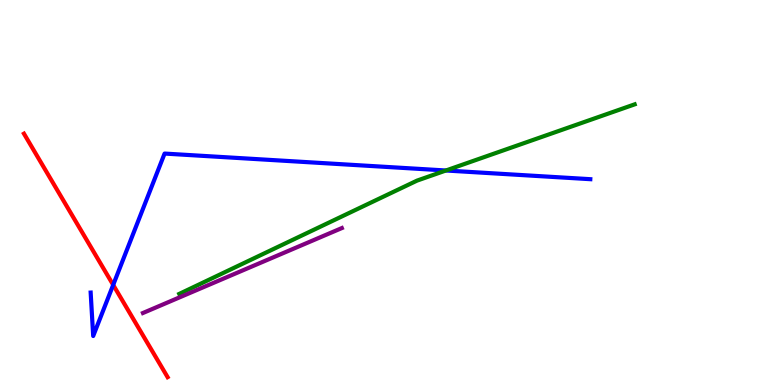[{'lines': ['blue', 'red'], 'intersections': [{'x': 1.46, 'y': 2.6}]}, {'lines': ['green', 'red'], 'intersections': []}, {'lines': ['purple', 'red'], 'intersections': []}, {'lines': ['blue', 'green'], 'intersections': [{'x': 5.75, 'y': 5.57}]}, {'lines': ['blue', 'purple'], 'intersections': []}, {'lines': ['green', 'purple'], 'intersections': []}]